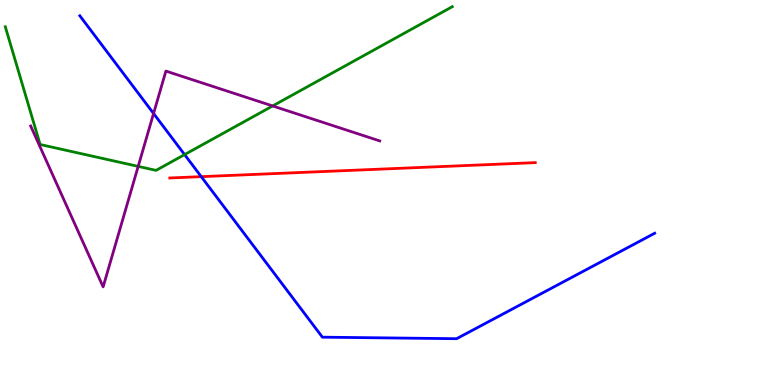[{'lines': ['blue', 'red'], 'intersections': [{'x': 2.6, 'y': 5.41}]}, {'lines': ['green', 'red'], 'intersections': []}, {'lines': ['purple', 'red'], 'intersections': []}, {'lines': ['blue', 'green'], 'intersections': [{'x': 2.38, 'y': 5.98}]}, {'lines': ['blue', 'purple'], 'intersections': [{'x': 1.98, 'y': 7.05}]}, {'lines': ['green', 'purple'], 'intersections': [{'x': 1.78, 'y': 5.68}, {'x': 3.52, 'y': 7.25}]}]